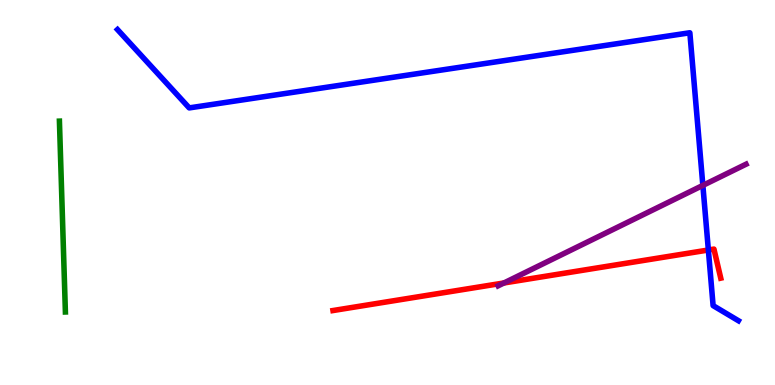[{'lines': ['blue', 'red'], 'intersections': [{'x': 9.14, 'y': 3.51}]}, {'lines': ['green', 'red'], 'intersections': []}, {'lines': ['purple', 'red'], 'intersections': [{'x': 6.5, 'y': 2.65}]}, {'lines': ['blue', 'green'], 'intersections': []}, {'lines': ['blue', 'purple'], 'intersections': [{'x': 9.07, 'y': 5.18}]}, {'lines': ['green', 'purple'], 'intersections': []}]